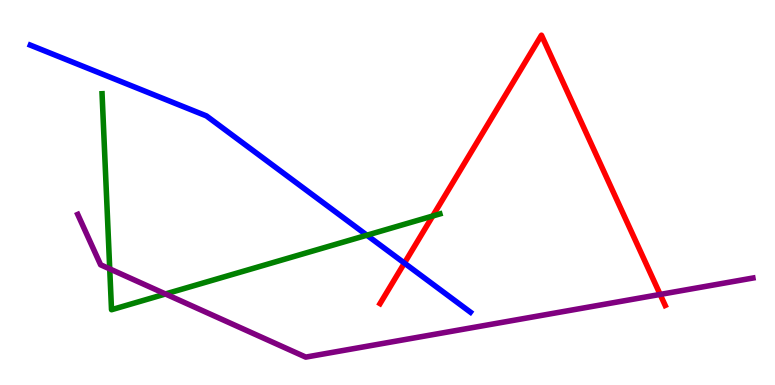[{'lines': ['blue', 'red'], 'intersections': [{'x': 5.22, 'y': 3.17}]}, {'lines': ['green', 'red'], 'intersections': [{'x': 5.58, 'y': 4.39}]}, {'lines': ['purple', 'red'], 'intersections': [{'x': 8.52, 'y': 2.35}]}, {'lines': ['blue', 'green'], 'intersections': [{'x': 4.73, 'y': 3.89}]}, {'lines': ['blue', 'purple'], 'intersections': []}, {'lines': ['green', 'purple'], 'intersections': [{'x': 1.42, 'y': 3.02}, {'x': 2.13, 'y': 2.36}]}]